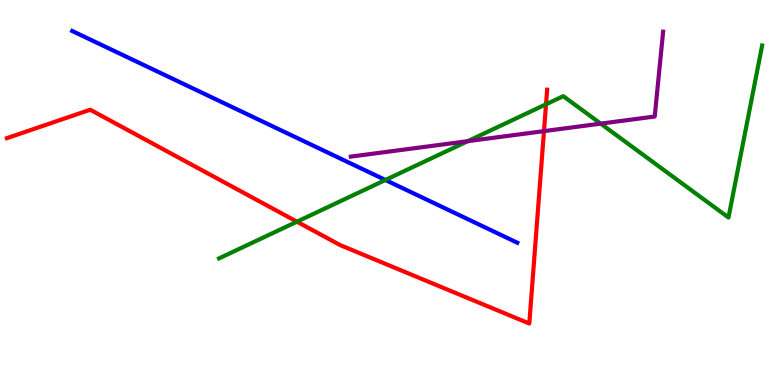[{'lines': ['blue', 'red'], 'intersections': []}, {'lines': ['green', 'red'], 'intersections': [{'x': 3.83, 'y': 4.24}, {'x': 7.05, 'y': 7.29}]}, {'lines': ['purple', 'red'], 'intersections': [{'x': 7.02, 'y': 6.59}]}, {'lines': ['blue', 'green'], 'intersections': [{'x': 4.97, 'y': 5.33}]}, {'lines': ['blue', 'purple'], 'intersections': []}, {'lines': ['green', 'purple'], 'intersections': [{'x': 6.04, 'y': 6.33}, {'x': 7.75, 'y': 6.79}]}]